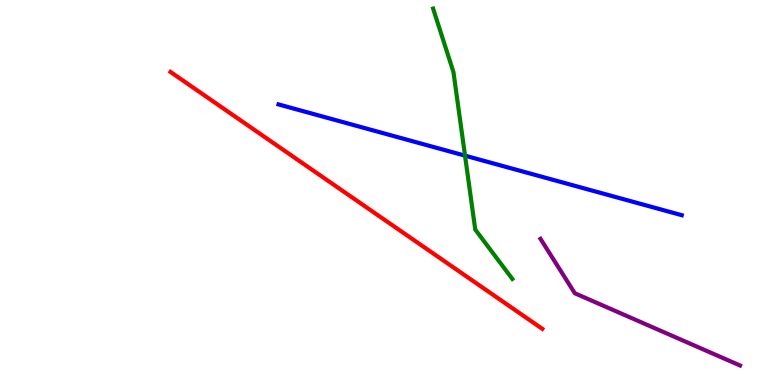[{'lines': ['blue', 'red'], 'intersections': []}, {'lines': ['green', 'red'], 'intersections': []}, {'lines': ['purple', 'red'], 'intersections': []}, {'lines': ['blue', 'green'], 'intersections': [{'x': 6.0, 'y': 5.96}]}, {'lines': ['blue', 'purple'], 'intersections': []}, {'lines': ['green', 'purple'], 'intersections': []}]